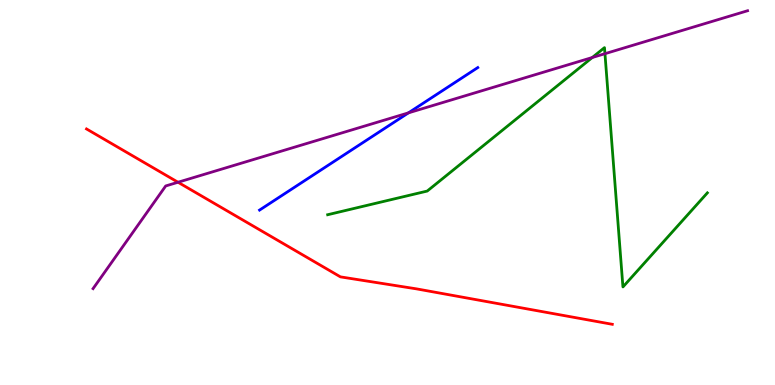[{'lines': ['blue', 'red'], 'intersections': []}, {'lines': ['green', 'red'], 'intersections': []}, {'lines': ['purple', 'red'], 'intersections': [{'x': 2.3, 'y': 5.27}]}, {'lines': ['blue', 'green'], 'intersections': []}, {'lines': ['blue', 'purple'], 'intersections': [{'x': 5.27, 'y': 7.07}]}, {'lines': ['green', 'purple'], 'intersections': [{'x': 7.64, 'y': 8.51}, {'x': 7.81, 'y': 8.61}]}]